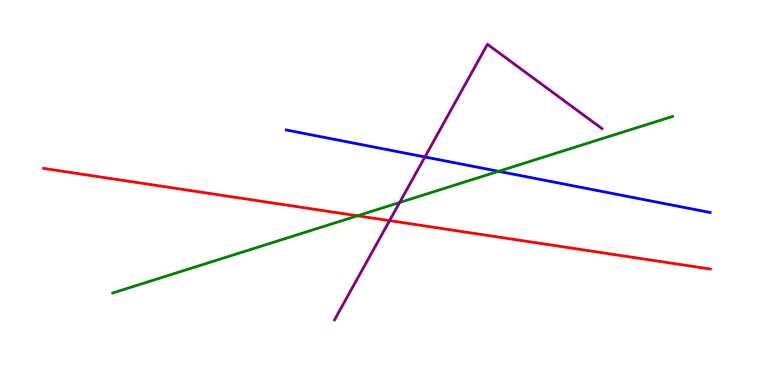[{'lines': ['blue', 'red'], 'intersections': []}, {'lines': ['green', 'red'], 'intersections': [{'x': 4.61, 'y': 4.4}]}, {'lines': ['purple', 'red'], 'intersections': [{'x': 5.03, 'y': 4.27}]}, {'lines': ['blue', 'green'], 'intersections': [{'x': 6.43, 'y': 5.55}]}, {'lines': ['blue', 'purple'], 'intersections': [{'x': 5.48, 'y': 5.92}]}, {'lines': ['green', 'purple'], 'intersections': [{'x': 5.16, 'y': 4.74}]}]